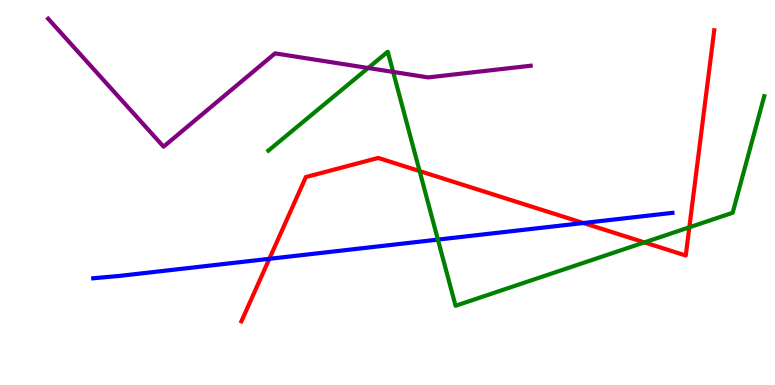[{'lines': ['blue', 'red'], 'intersections': [{'x': 3.48, 'y': 3.28}, {'x': 7.53, 'y': 4.21}]}, {'lines': ['green', 'red'], 'intersections': [{'x': 5.41, 'y': 5.56}, {'x': 8.32, 'y': 3.7}, {'x': 8.89, 'y': 4.1}]}, {'lines': ['purple', 'red'], 'intersections': []}, {'lines': ['blue', 'green'], 'intersections': [{'x': 5.65, 'y': 3.78}]}, {'lines': ['blue', 'purple'], 'intersections': []}, {'lines': ['green', 'purple'], 'intersections': [{'x': 4.75, 'y': 8.23}, {'x': 5.07, 'y': 8.13}]}]